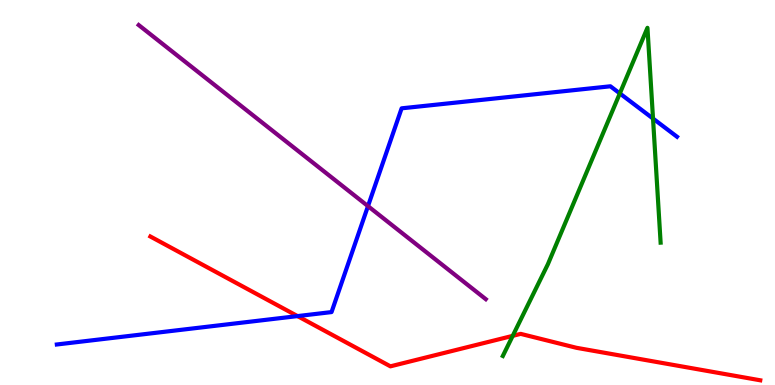[{'lines': ['blue', 'red'], 'intersections': [{'x': 3.84, 'y': 1.79}]}, {'lines': ['green', 'red'], 'intersections': [{'x': 6.62, 'y': 1.28}]}, {'lines': ['purple', 'red'], 'intersections': []}, {'lines': ['blue', 'green'], 'intersections': [{'x': 8.0, 'y': 7.57}, {'x': 8.43, 'y': 6.92}]}, {'lines': ['blue', 'purple'], 'intersections': [{'x': 4.75, 'y': 4.65}]}, {'lines': ['green', 'purple'], 'intersections': []}]